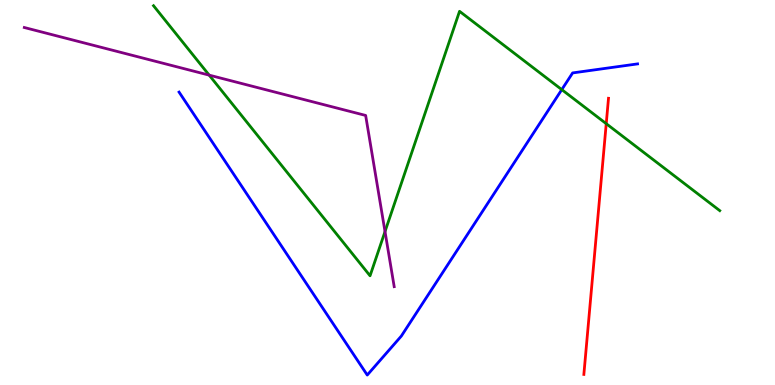[{'lines': ['blue', 'red'], 'intersections': []}, {'lines': ['green', 'red'], 'intersections': [{'x': 7.82, 'y': 6.79}]}, {'lines': ['purple', 'red'], 'intersections': []}, {'lines': ['blue', 'green'], 'intersections': [{'x': 7.25, 'y': 7.67}]}, {'lines': ['blue', 'purple'], 'intersections': []}, {'lines': ['green', 'purple'], 'intersections': [{'x': 2.7, 'y': 8.05}, {'x': 4.97, 'y': 3.99}]}]